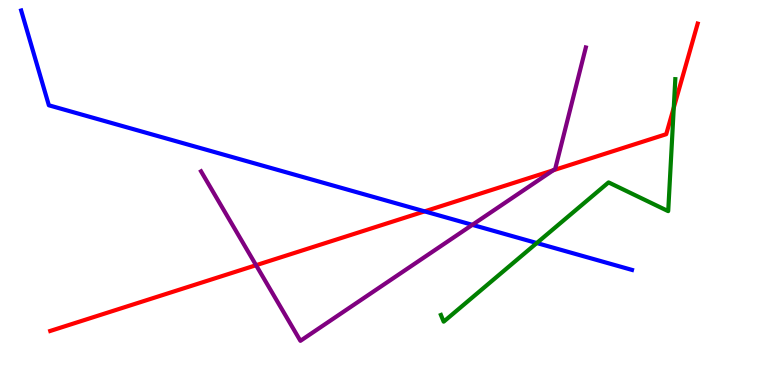[{'lines': ['blue', 'red'], 'intersections': [{'x': 5.48, 'y': 4.51}]}, {'lines': ['green', 'red'], 'intersections': [{'x': 8.69, 'y': 7.2}]}, {'lines': ['purple', 'red'], 'intersections': [{'x': 3.3, 'y': 3.11}, {'x': 7.14, 'y': 5.58}]}, {'lines': ['blue', 'green'], 'intersections': [{'x': 6.93, 'y': 3.69}]}, {'lines': ['blue', 'purple'], 'intersections': [{'x': 6.09, 'y': 4.16}]}, {'lines': ['green', 'purple'], 'intersections': []}]